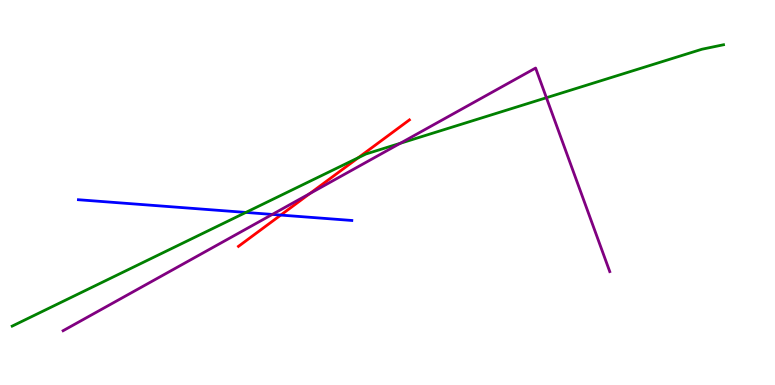[{'lines': ['blue', 'red'], 'intersections': [{'x': 3.62, 'y': 4.41}]}, {'lines': ['green', 'red'], 'intersections': [{'x': 4.62, 'y': 5.9}]}, {'lines': ['purple', 'red'], 'intersections': [{'x': 4.0, 'y': 4.97}]}, {'lines': ['blue', 'green'], 'intersections': [{'x': 3.17, 'y': 4.48}]}, {'lines': ['blue', 'purple'], 'intersections': [{'x': 3.51, 'y': 4.43}]}, {'lines': ['green', 'purple'], 'intersections': [{'x': 5.16, 'y': 6.28}, {'x': 7.05, 'y': 7.46}]}]